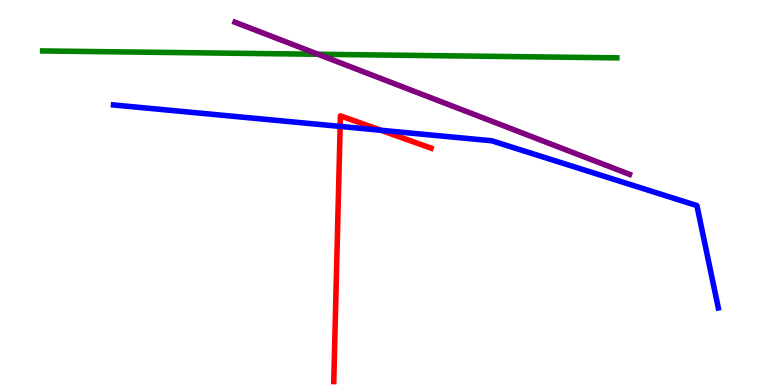[{'lines': ['blue', 'red'], 'intersections': [{'x': 4.39, 'y': 6.72}, {'x': 4.92, 'y': 6.62}]}, {'lines': ['green', 'red'], 'intersections': []}, {'lines': ['purple', 'red'], 'intersections': []}, {'lines': ['blue', 'green'], 'intersections': []}, {'lines': ['blue', 'purple'], 'intersections': []}, {'lines': ['green', 'purple'], 'intersections': [{'x': 4.1, 'y': 8.59}]}]